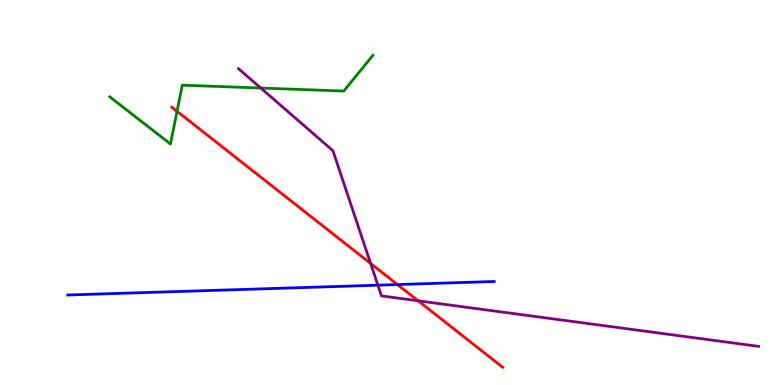[{'lines': ['blue', 'red'], 'intersections': [{'x': 5.13, 'y': 2.61}]}, {'lines': ['green', 'red'], 'intersections': [{'x': 2.28, 'y': 7.11}]}, {'lines': ['purple', 'red'], 'intersections': [{'x': 4.78, 'y': 3.16}, {'x': 5.39, 'y': 2.19}]}, {'lines': ['blue', 'green'], 'intersections': []}, {'lines': ['blue', 'purple'], 'intersections': [{'x': 4.88, 'y': 2.59}]}, {'lines': ['green', 'purple'], 'intersections': [{'x': 3.36, 'y': 7.71}]}]